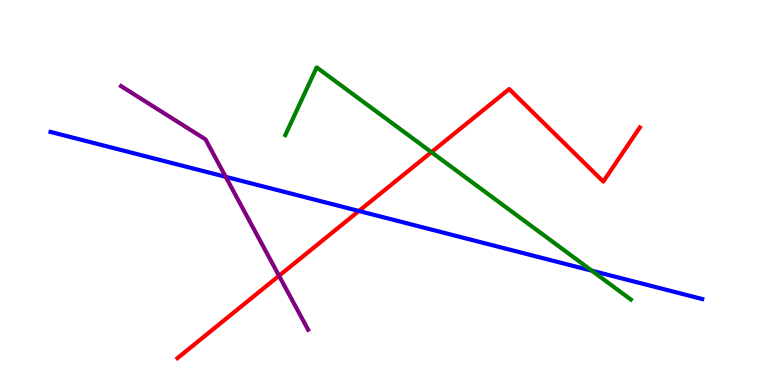[{'lines': ['blue', 'red'], 'intersections': [{'x': 4.63, 'y': 4.52}]}, {'lines': ['green', 'red'], 'intersections': [{'x': 5.57, 'y': 6.05}]}, {'lines': ['purple', 'red'], 'intersections': [{'x': 3.6, 'y': 2.84}]}, {'lines': ['blue', 'green'], 'intersections': [{'x': 7.64, 'y': 2.97}]}, {'lines': ['blue', 'purple'], 'intersections': [{'x': 2.91, 'y': 5.41}]}, {'lines': ['green', 'purple'], 'intersections': []}]